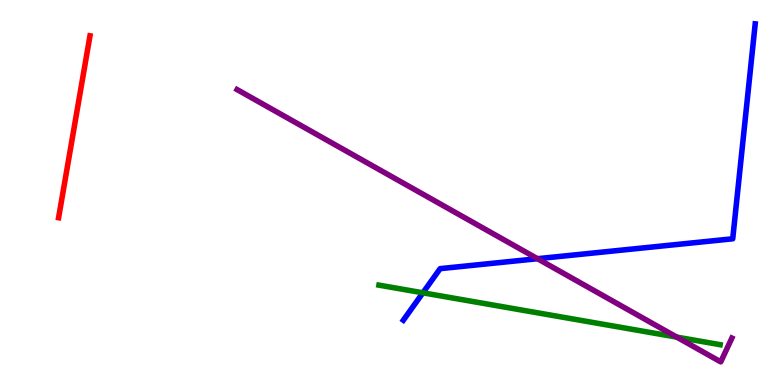[{'lines': ['blue', 'red'], 'intersections': []}, {'lines': ['green', 'red'], 'intersections': []}, {'lines': ['purple', 'red'], 'intersections': []}, {'lines': ['blue', 'green'], 'intersections': [{'x': 5.46, 'y': 2.39}]}, {'lines': ['blue', 'purple'], 'intersections': [{'x': 6.94, 'y': 3.28}]}, {'lines': ['green', 'purple'], 'intersections': [{'x': 8.73, 'y': 1.24}]}]